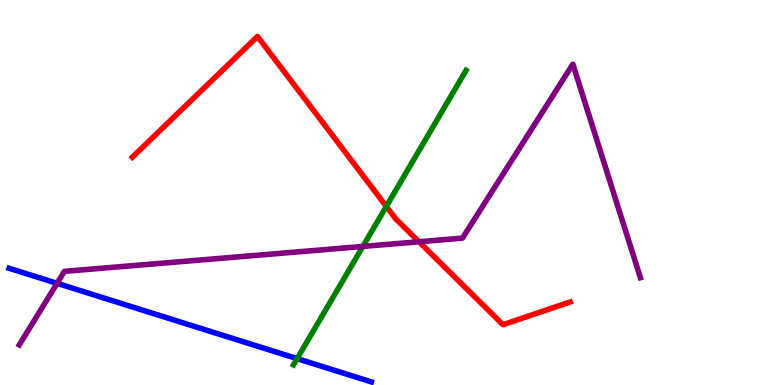[{'lines': ['blue', 'red'], 'intersections': []}, {'lines': ['green', 'red'], 'intersections': [{'x': 4.98, 'y': 4.64}]}, {'lines': ['purple', 'red'], 'intersections': [{'x': 5.41, 'y': 3.72}]}, {'lines': ['blue', 'green'], 'intersections': [{'x': 3.83, 'y': 0.685}]}, {'lines': ['blue', 'purple'], 'intersections': [{'x': 0.737, 'y': 2.64}]}, {'lines': ['green', 'purple'], 'intersections': [{'x': 4.68, 'y': 3.6}]}]